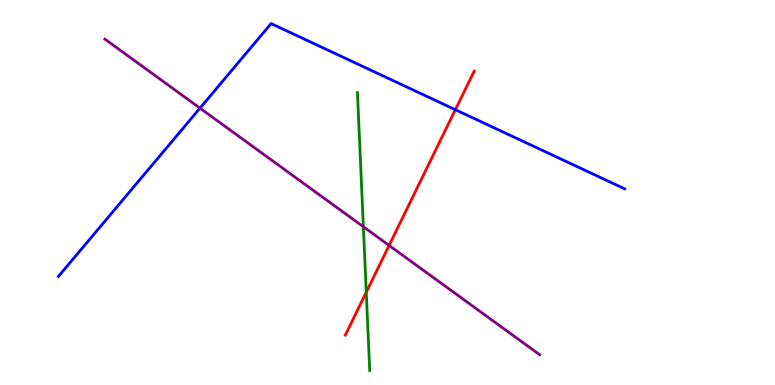[{'lines': ['blue', 'red'], 'intersections': [{'x': 5.88, 'y': 7.15}]}, {'lines': ['green', 'red'], 'intersections': [{'x': 4.73, 'y': 2.41}]}, {'lines': ['purple', 'red'], 'intersections': [{'x': 5.02, 'y': 3.63}]}, {'lines': ['blue', 'green'], 'intersections': []}, {'lines': ['blue', 'purple'], 'intersections': [{'x': 2.58, 'y': 7.19}]}, {'lines': ['green', 'purple'], 'intersections': [{'x': 4.69, 'y': 4.11}]}]